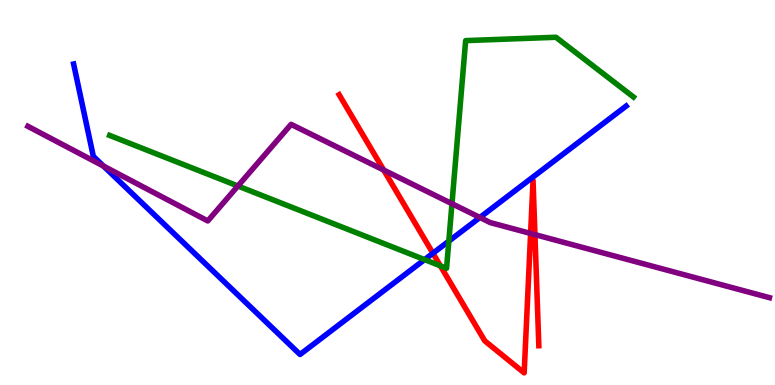[{'lines': ['blue', 'red'], 'intersections': [{'x': 5.59, 'y': 3.42}]}, {'lines': ['green', 'red'], 'intersections': [{'x': 5.68, 'y': 3.1}]}, {'lines': ['purple', 'red'], 'intersections': [{'x': 4.95, 'y': 5.58}, {'x': 6.85, 'y': 3.94}, {'x': 6.9, 'y': 3.91}]}, {'lines': ['blue', 'green'], 'intersections': [{'x': 5.48, 'y': 3.26}, {'x': 5.79, 'y': 3.74}]}, {'lines': ['blue', 'purple'], 'intersections': [{'x': 1.34, 'y': 5.69}, {'x': 6.19, 'y': 4.35}]}, {'lines': ['green', 'purple'], 'intersections': [{'x': 3.07, 'y': 5.17}, {'x': 5.83, 'y': 4.71}]}]